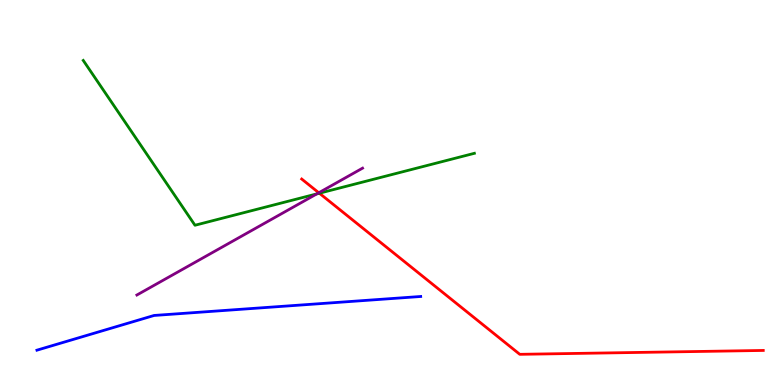[{'lines': ['blue', 'red'], 'intersections': []}, {'lines': ['green', 'red'], 'intersections': [{'x': 4.12, 'y': 4.98}]}, {'lines': ['purple', 'red'], 'intersections': [{'x': 4.11, 'y': 4.99}]}, {'lines': ['blue', 'green'], 'intersections': []}, {'lines': ['blue', 'purple'], 'intersections': []}, {'lines': ['green', 'purple'], 'intersections': [{'x': 4.09, 'y': 4.96}]}]